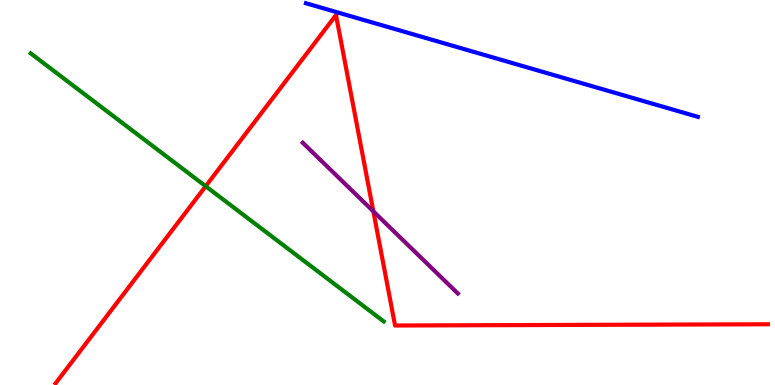[{'lines': ['blue', 'red'], 'intersections': []}, {'lines': ['green', 'red'], 'intersections': [{'x': 2.65, 'y': 5.16}]}, {'lines': ['purple', 'red'], 'intersections': [{'x': 4.82, 'y': 4.51}]}, {'lines': ['blue', 'green'], 'intersections': []}, {'lines': ['blue', 'purple'], 'intersections': []}, {'lines': ['green', 'purple'], 'intersections': []}]